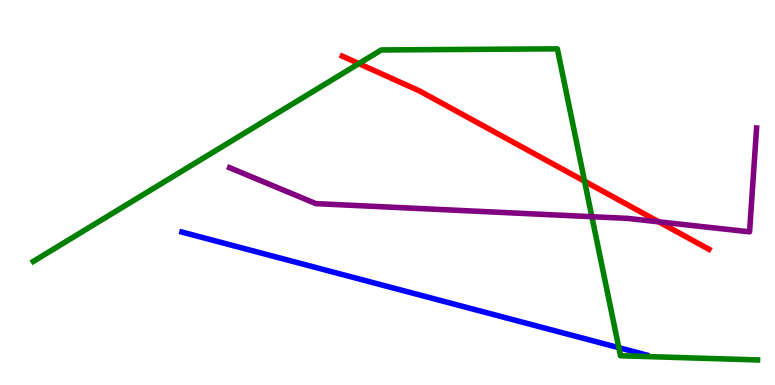[{'lines': ['blue', 'red'], 'intersections': []}, {'lines': ['green', 'red'], 'intersections': [{'x': 4.63, 'y': 8.35}, {'x': 7.54, 'y': 5.29}]}, {'lines': ['purple', 'red'], 'intersections': [{'x': 8.5, 'y': 4.24}]}, {'lines': ['blue', 'green'], 'intersections': [{'x': 7.98, 'y': 0.969}]}, {'lines': ['blue', 'purple'], 'intersections': []}, {'lines': ['green', 'purple'], 'intersections': [{'x': 7.64, 'y': 4.37}]}]